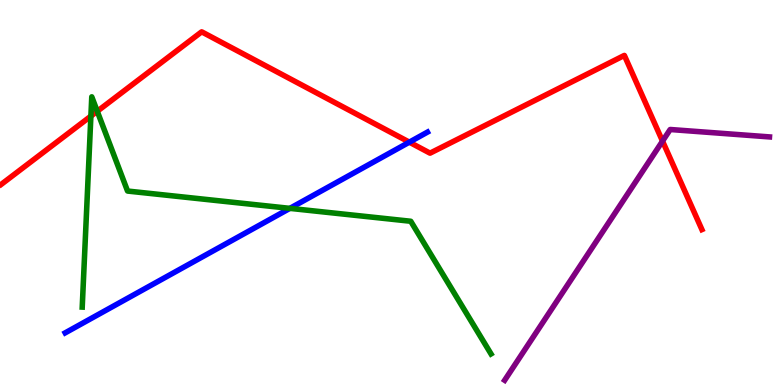[{'lines': ['blue', 'red'], 'intersections': [{'x': 5.28, 'y': 6.31}]}, {'lines': ['green', 'red'], 'intersections': [{'x': 1.17, 'y': 6.98}, {'x': 1.26, 'y': 7.11}]}, {'lines': ['purple', 'red'], 'intersections': [{'x': 8.55, 'y': 6.33}]}, {'lines': ['blue', 'green'], 'intersections': [{'x': 3.74, 'y': 4.59}]}, {'lines': ['blue', 'purple'], 'intersections': []}, {'lines': ['green', 'purple'], 'intersections': []}]